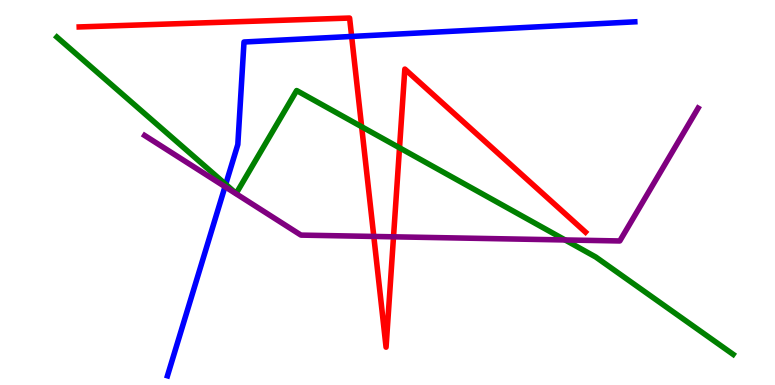[{'lines': ['blue', 'red'], 'intersections': [{'x': 4.54, 'y': 9.05}]}, {'lines': ['green', 'red'], 'intersections': [{'x': 4.67, 'y': 6.71}, {'x': 5.16, 'y': 6.16}]}, {'lines': ['purple', 'red'], 'intersections': [{'x': 4.82, 'y': 3.86}, {'x': 5.08, 'y': 3.85}]}, {'lines': ['blue', 'green'], 'intersections': [{'x': 2.91, 'y': 5.21}]}, {'lines': ['blue', 'purple'], 'intersections': [{'x': 2.9, 'y': 5.15}]}, {'lines': ['green', 'purple'], 'intersections': [{'x': 7.29, 'y': 3.77}]}]